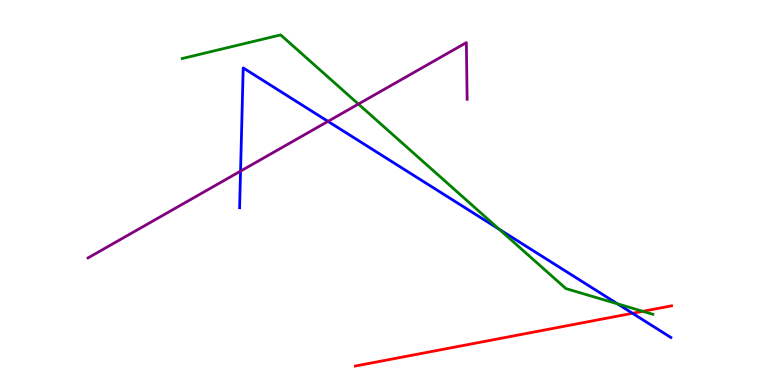[{'lines': ['blue', 'red'], 'intersections': [{'x': 8.16, 'y': 1.86}]}, {'lines': ['green', 'red'], 'intersections': [{'x': 8.29, 'y': 1.91}]}, {'lines': ['purple', 'red'], 'intersections': []}, {'lines': ['blue', 'green'], 'intersections': [{'x': 6.44, 'y': 4.04}, {'x': 7.97, 'y': 2.11}]}, {'lines': ['blue', 'purple'], 'intersections': [{'x': 3.1, 'y': 5.56}, {'x': 4.23, 'y': 6.85}]}, {'lines': ['green', 'purple'], 'intersections': [{'x': 4.62, 'y': 7.3}]}]